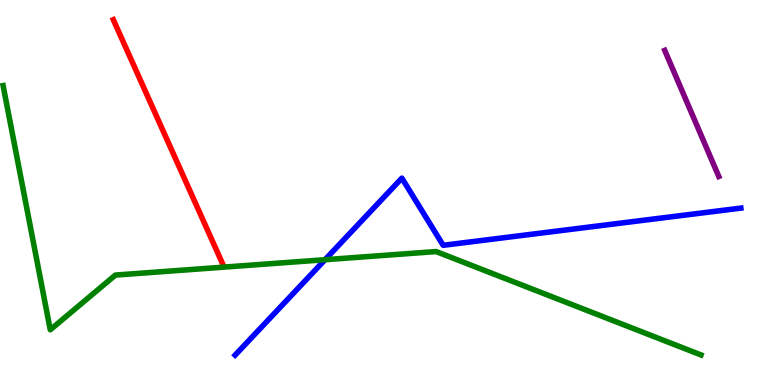[{'lines': ['blue', 'red'], 'intersections': []}, {'lines': ['green', 'red'], 'intersections': []}, {'lines': ['purple', 'red'], 'intersections': []}, {'lines': ['blue', 'green'], 'intersections': [{'x': 4.19, 'y': 3.25}]}, {'lines': ['blue', 'purple'], 'intersections': []}, {'lines': ['green', 'purple'], 'intersections': []}]